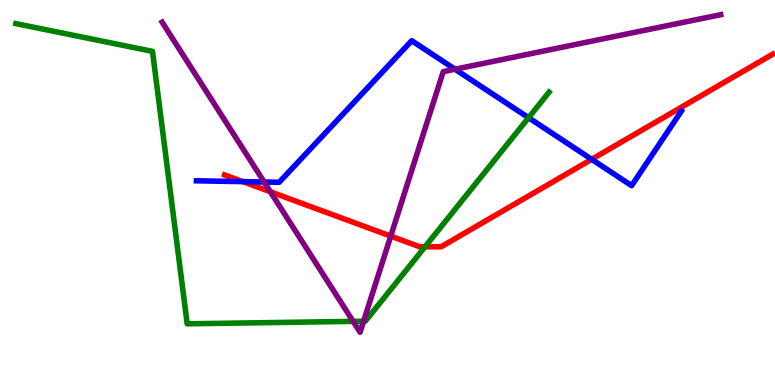[{'lines': ['blue', 'red'], 'intersections': [{'x': 3.13, 'y': 5.28}, {'x': 7.63, 'y': 5.86}]}, {'lines': ['green', 'red'], 'intersections': [{'x': 5.48, 'y': 3.59}]}, {'lines': ['purple', 'red'], 'intersections': [{'x': 3.49, 'y': 5.02}, {'x': 5.04, 'y': 3.87}]}, {'lines': ['blue', 'green'], 'intersections': [{'x': 6.82, 'y': 6.94}]}, {'lines': ['blue', 'purple'], 'intersections': [{'x': 3.41, 'y': 5.27}, {'x': 5.87, 'y': 8.2}]}, {'lines': ['green', 'purple'], 'intersections': [{'x': 4.56, 'y': 1.65}, {'x': 4.69, 'y': 1.66}]}]